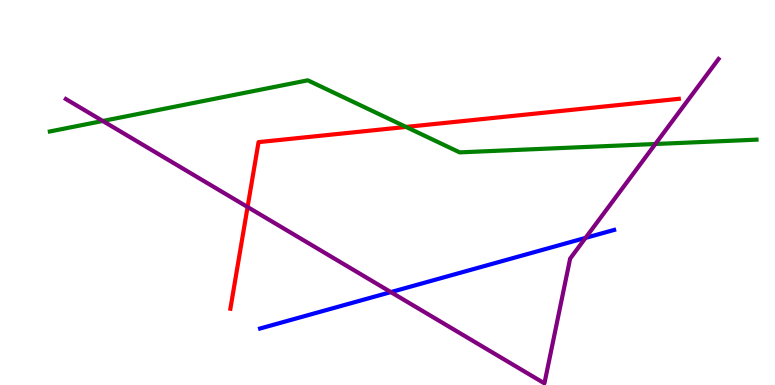[{'lines': ['blue', 'red'], 'intersections': []}, {'lines': ['green', 'red'], 'intersections': [{'x': 5.24, 'y': 6.7}]}, {'lines': ['purple', 'red'], 'intersections': [{'x': 3.19, 'y': 4.62}]}, {'lines': ['blue', 'green'], 'intersections': []}, {'lines': ['blue', 'purple'], 'intersections': [{'x': 5.04, 'y': 2.41}, {'x': 7.56, 'y': 3.82}]}, {'lines': ['green', 'purple'], 'intersections': [{'x': 1.33, 'y': 6.86}, {'x': 8.46, 'y': 6.26}]}]